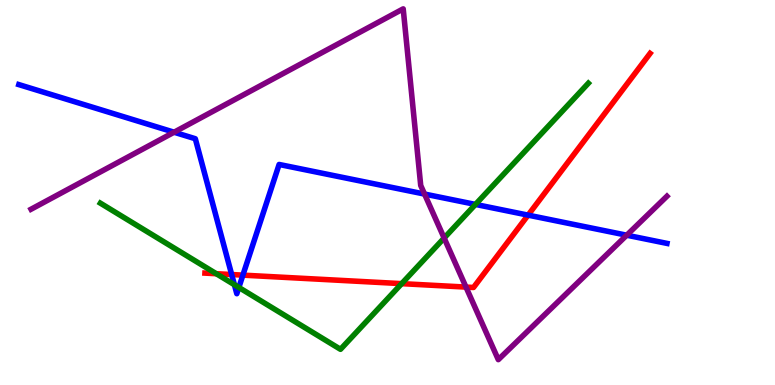[{'lines': ['blue', 'red'], 'intersections': [{'x': 2.99, 'y': 2.87}, {'x': 3.13, 'y': 2.85}, {'x': 6.81, 'y': 4.41}]}, {'lines': ['green', 'red'], 'intersections': [{'x': 2.79, 'y': 2.89}, {'x': 5.18, 'y': 2.63}]}, {'lines': ['purple', 'red'], 'intersections': [{'x': 6.01, 'y': 2.54}]}, {'lines': ['blue', 'green'], 'intersections': [{'x': 3.02, 'y': 2.6}, {'x': 3.08, 'y': 2.53}, {'x': 6.13, 'y': 4.69}]}, {'lines': ['blue', 'purple'], 'intersections': [{'x': 2.25, 'y': 6.57}, {'x': 5.48, 'y': 4.96}, {'x': 8.09, 'y': 3.89}]}, {'lines': ['green', 'purple'], 'intersections': [{'x': 5.73, 'y': 3.82}]}]